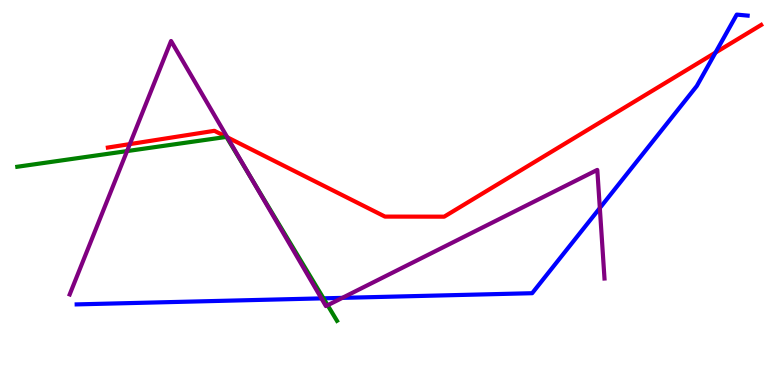[{'lines': ['blue', 'red'], 'intersections': [{'x': 9.23, 'y': 8.63}]}, {'lines': ['green', 'red'], 'intersections': []}, {'lines': ['purple', 'red'], 'intersections': [{'x': 1.68, 'y': 6.26}, {'x': 2.93, 'y': 6.43}]}, {'lines': ['blue', 'green'], 'intersections': [{'x': 4.17, 'y': 2.25}]}, {'lines': ['blue', 'purple'], 'intersections': [{'x': 4.15, 'y': 2.25}, {'x': 4.42, 'y': 2.26}, {'x': 7.74, 'y': 4.6}]}, {'lines': ['green', 'purple'], 'intersections': [{'x': 1.64, 'y': 6.08}, {'x': 3.22, 'y': 5.44}, {'x': 4.23, 'y': 2.07}]}]